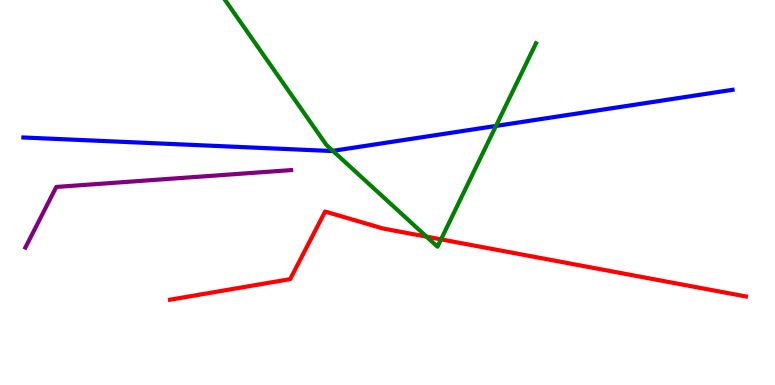[{'lines': ['blue', 'red'], 'intersections': []}, {'lines': ['green', 'red'], 'intersections': [{'x': 5.5, 'y': 3.85}, {'x': 5.69, 'y': 3.78}]}, {'lines': ['purple', 'red'], 'intersections': []}, {'lines': ['blue', 'green'], 'intersections': [{'x': 4.29, 'y': 6.08}, {'x': 6.4, 'y': 6.73}]}, {'lines': ['blue', 'purple'], 'intersections': []}, {'lines': ['green', 'purple'], 'intersections': []}]